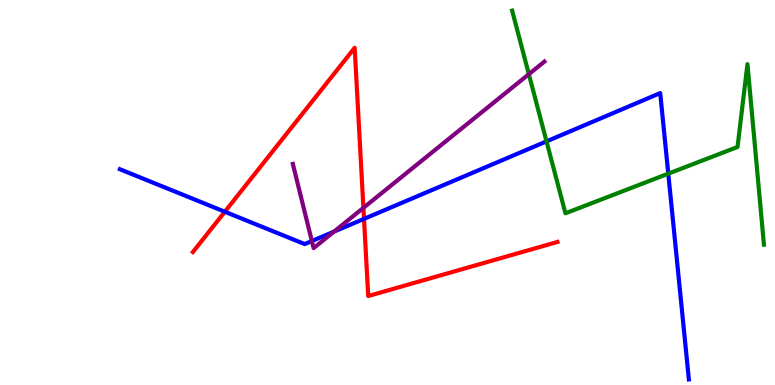[{'lines': ['blue', 'red'], 'intersections': [{'x': 2.9, 'y': 4.5}, {'x': 4.7, 'y': 4.31}]}, {'lines': ['green', 'red'], 'intersections': []}, {'lines': ['purple', 'red'], 'intersections': [{'x': 4.69, 'y': 4.6}]}, {'lines': ['blue', 'green'], 'intersections': [{'x': 7.05, 'y': 6.33}, {'x': 8.62, 'y': 5.49}]}, {'lines': ['blue', 'purple'], 'intersections': [{'x': 4.02, 'y': 3.74}, {'x': 4.31, 'y': 3.98}]}, {'lines': ['green', 'purple'], 'intersections': [{'x': 6.82, 'y': 8.07}]}]